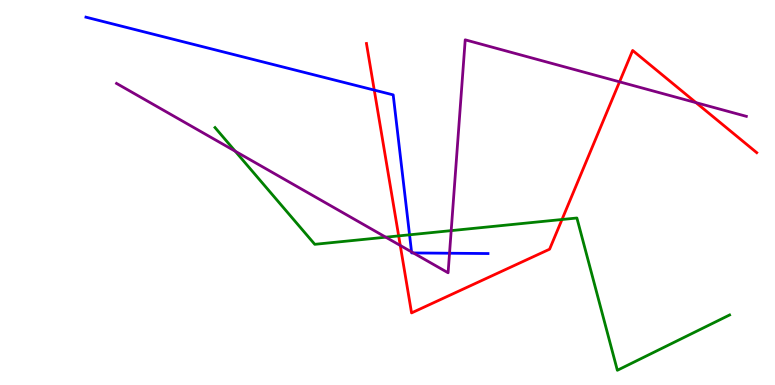[{'lines': ['blue', 'red'], 'intersections': [{'x': 4.83, 'y': 7.66}]}, {'lines': ['green', 'red'], 'intersections': [{'x': 5.14, 'y': 3.87}, {'x': 7.25, 'y': 4.3}]}, {'lines': ['purple', 'red'], 'intersections': [{'x': 5.16, 'y': 3.62}, {'x': 7.99, 'y': 7.87}, {'x': 8.98, 'y': 7.33}]}, {'lines': ['blue', 'green'], 'intersections': [{'x': 5.28, 'y': 3.9}]}, {'lines': ['blue', 'purple'], 'intersections': [{'x': 5.31, 'y': 3.46}, {'x': 5.33, 'y': 3.43}, {'x': 5.8, 'y': 3.42}]}, {'lines': ['green', 'purple'], 'intersections': [{'x': 3.04, 'y': 6.07}, {'x': 4.98, 'y': 3.84}, {'x': 5.82, 'y': 4.01}]}]